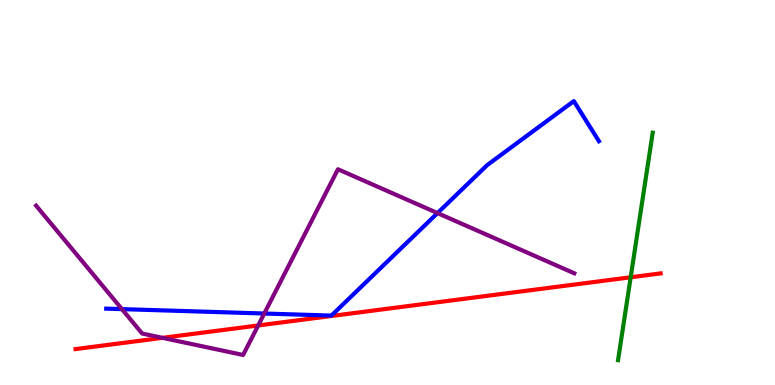[{'lines': ['blue', 'red'], 'intersections': []}, {'lines': ['green', 'red'], 'intersections': [{'x': 8.14, 'y': 2.8}]}, {'lines': ['purple', 'red'], 'intersections': [{'x': 2.1, 'y': 1.22}, {'x': 3.33, 'y': 1.55}]}, {'lines': ['blue', 'green'], 'intersections': []}, {'lines': ['blue', 'purple'], 'intersections': [{'x': 1.57, 'y': 1.97}, {'x': 3.41, 'y': 1.86}, {'x': 5.65, 'y': 4.47}]}, {'lines': ['green', 'purple'], 'intersections': []}]